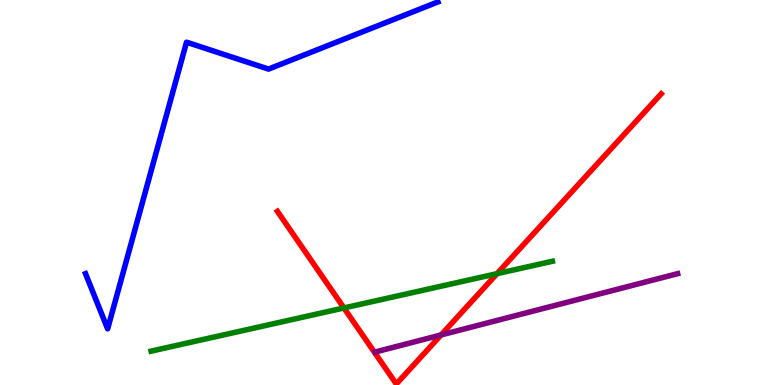[{'lines': ['blue', 'red'], 'intersections': []}, {'lines': ['green', 'red'], 'intersections': [{'x': 4.44, 'y': 2.0}, {'x': 6.41, 'y': 2.89}]}, {'lines': ['purple', 'red'], 'intersections': [{'x': 5.69, 'y': 1.3}]}, {'lines': ['blue', 'green'], 'intersections': []}, {'lines': ['blue', 'purple'], 'intersections': []}, {'lines': ['green', 'purple'], 'intersections': []}]